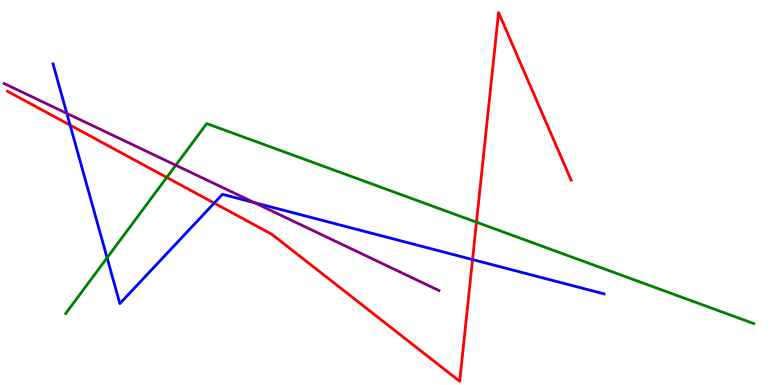[{'lines': ['blue', 'red'], 'intersections': [{'x': 0.905, 'y': 6.75}, {'x': 2.76, 'y': 4.72}, {'x': 6.1, 'y': 3.26}]}, {'lines': ['green', 'red'], 'intersections': [{'x': 2.15, 'y': 5.39}, {'x': 6.15, 'y': 4.23}]}, {'lines': ['purple', 'red'], 'intersections': []}, {'lines': ['blue', 'green'], 'intersections': [{'x': 1.38, 'y': 3.3}]}, {'lines': ['blue', 'purple'], 'intersections': [{'x': 0.862, 'y': 7.06}, {'x': 3.28, 'y': 4.74}]}, {'lines': ['green', 'purple'], 'intersections': [{'x': 2.27, 'y': 5.71}]}]